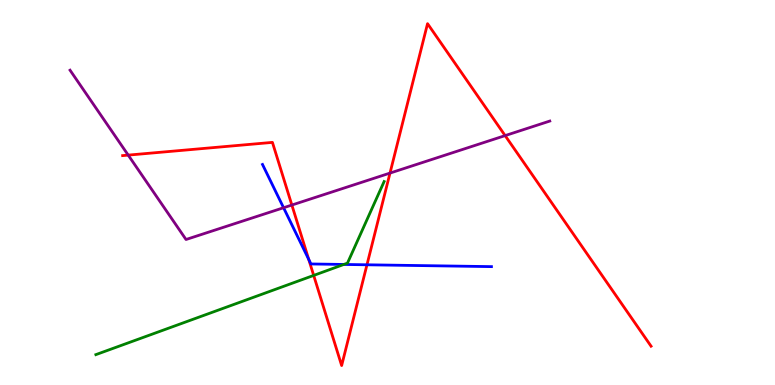[{'lines': ['blue', 'red'], 'intersections': [{'x': 3.98, 'y': 3.26}, {'x': 4.74, 'y': 3.12}]}, {'lines': ['green', 'red'], 'intersections': [{'x': 4.05, 'y': 2.85}]}, {'lines': ['purple', 'red'], 'intersections': [{'x': 1.65, 'y': 5.97}, {'x': 3.77, 'y': 4.67}, {'x': 5.03, 'y': 5.5}, {'x': 6.52, 'y': 6.48}]}, {'lines': ['blue', 'green'], 'intersections': [{'x': 4.44, 'y': 3.13}]}, {'lines': ['blue', 'purple'], 'intersections': [{'x': 3.66, 'y': 4.6}]}, {'lines': ['green', 'purple'], 'intersections': []}]